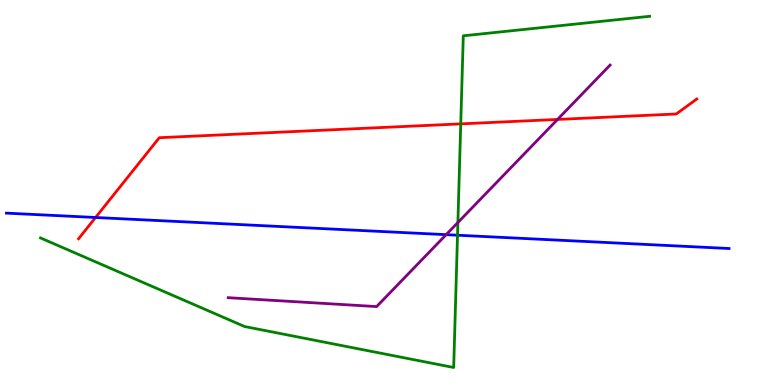[{'lines': ['blue', 'red'], 'intersections': [{'x': 1.23, 'y': 4.35}]}, {'lines': ['green', 'red'], 'intersections': [{'x': 5.95, 'y': 6.78}]}, {'lines': ['purple', 'red'], 'intersections': [{'x': 7.19, 'y': 6.9}]}, {'lines': ['blue', 'green'], 'intersections': [{'x': 5.9, 'y': 3.89}]}, {'lines': ['blue', 'purple'], 'intersections': [{'x': 5.76, 'y': 3.91}]}, {'lines': ['green', 'purple'], 'intersections': [{'x': 5.91, 'y': 4.22}]}]